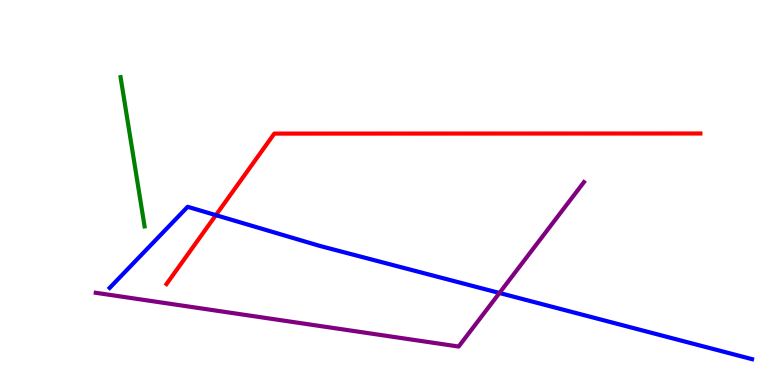[{'lines': ['blue', 'red'], 'intersections': [{'x': 2.79, 'y': 4.41}]}, {'lines': ['green', 'red'], 'intersections': []}, {'lines': ['purple', 'red'], 'intersections': []}, {'lines': ['blue', 'green'], 'intersections': []}, {'lines': ['blue', 'purple'], 'intersections': [{'x': 6.44, 'y': 2.39}]}, {'lines': ['green', 'purple'], 'intersections': []}]